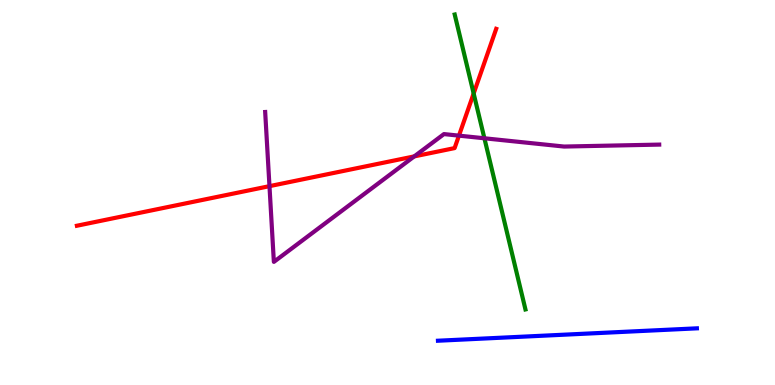[{'lines': ['blue', 'red'], 'intersections': []}, {'lines': ['green', 'red'], 'intersections': [{'x': 6.11, 'y': 7.57}]}, {'lines': ['purple', 'red'], 'intersections': [{'x': 3.48, 'y': 5.16}, {'x': 5.35, 'y': 5.94}, {'x': 5.92, 'y': 6.48}]}, {'lines': ['blue', 'green'], 'intersections': []}, {'lines': ['blue', 'purple'], 'intersections': []}, {'lines': ['green', 'purple'], 'intersections': [{'x': 6.25, 'y': 6.41}]}]